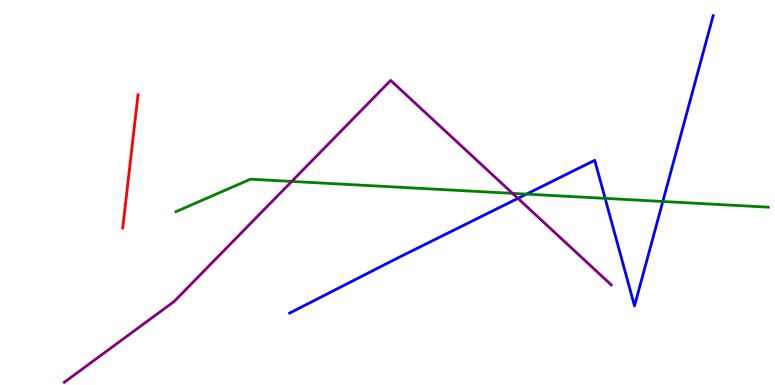[{'lines': ['blue', 'red'], 'intersections': []}, {'lines': ['green', 'red'], 'intersections': []}, {'lines': ['purple', 'red'], 'intersections': []}, {'lines': ['blue', 'green'], 'intersections': [{'x': 6.79, 'y': 4.96}, {'x': 7.81, 'y': 4.85}, {'x': 8.55, 'y': 4.77}]}, {'lines': ['blue', 'purple'], 'intersections': [{'x': 6.68, 'y': 4.85}]}, {'lines': ['green', 'purple'], 'intersections': [{'x': 3.76, 'y': 5.29}, {'x': 6.61, 'y': 4.98}]}]